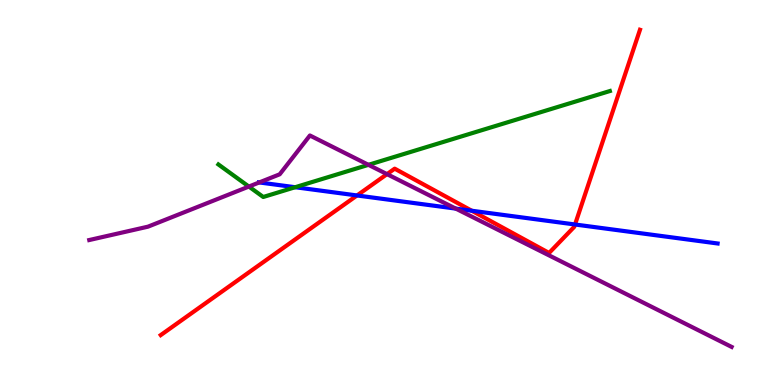[{'lines': ['blue', 'red'], 'intersections': [{'x': 4.61, 'y': 4.92}, {'x': 6.09, 'y': 4.53}, {'x': 7.42, 'y': 4.17}]}, {'lines': ['green', 'red'], 'intersections': []}, {'lines': ['purple', 'red'], 'intersections': [{'x': 4.99, 'y': 5.48}]}, {'lines': ['blue', 'green'], 'intersections': [{'x': 3.81, 'y': 5.14}]}, {'lines': ['blue', 'purple'], 'intersections': [{'x': 3.34, 'y': 5.26}, {'x': 5.88, 'y': 4.58}]}, {'lines': ['green', 'purple'], 'intersections': [{'x': 3.21, 'y': 5.15}, {'x': 4.75, 'y': 5.72}]}]